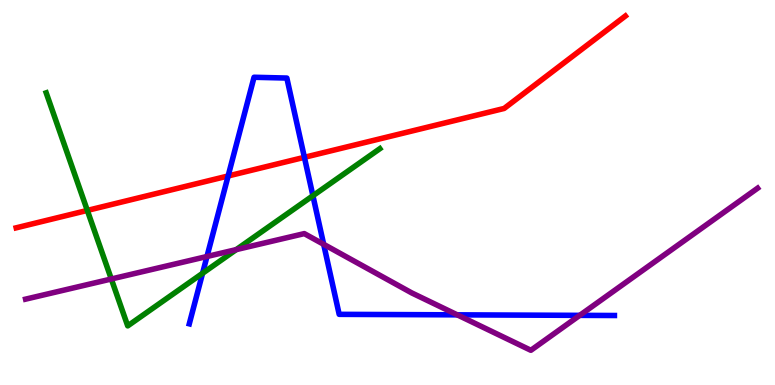[{'lines': ['blue', 'red'], 'intersections': [{'x': 2.94, 'y': 5.43}, {'x': 3.93, 'y': 5.91}]}, {'lines': ['green', 'red'], 'intersections': [{'x': 1.13, 'y': 4.53}]}, {'lines': ['purple', 'red'], 'intersections': []}, {'lines': ['blue', 'green'], 'intersections': [{'x': 2.61, 'y': 2.9}, {'x': 4.04, 'y': 4.92}]}, {'lines': ['blue', 'purple'], 'intersections': [{'x': 2.67, 'y': 3.34}, {'x': 4.18, 'y': 3.65}, {'x': 5.9, 'y': 1.82}, {'x': 7.48, 'y': 1.81}]}, {'lines': ['green', 'purple'], 'intersections': [{'x': 1.44, 'y': 2.75}, {'x': 3.05, 'y': 3.52}]}]